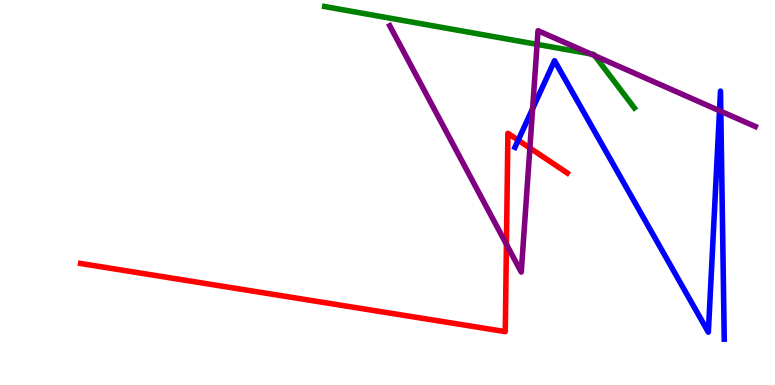[{'lines': ['blue', 'red'], 'intersections': [{'x': 6.69, 'y': 6.36}]}, {'lines': ['green', 'red'], 'intersections': []}, {'lines': ['purple', 'red'], 'intersections': [{'x': 6.53, 'y': 3.65}, {'x': 6.84, 'y': 6.16}]}, {'lines': ['blue', 'green'], 'intersections': []}, {'lines': ['blue', 'purple'], 'intersections': [{'x': 6.87, 'y': 7.18}, {'x': 9.28, 'y': 7.12}, {'x': 9.3, 'y': 7.11}]}, {'lines': ['green', 'purple'], 'intersections': [{'x': 6.93, 'y': 8.85}, {'x': 7.62, 'y': 8.6}, {'x': 7.67, 'y': 8.55}]}]